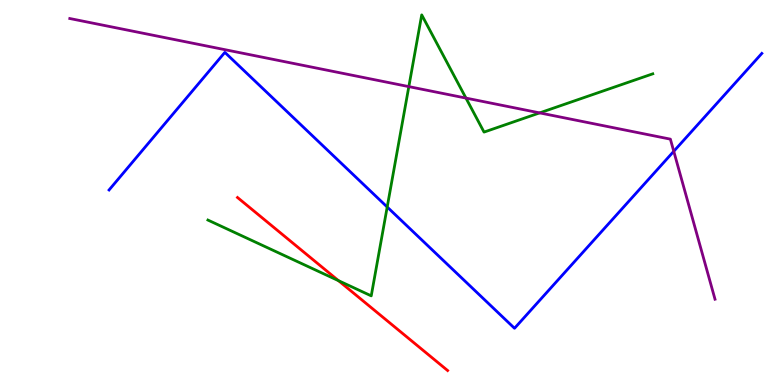[{'lines': ['blue', 'red'], 'intersections': []}, {'lines': ['green', 'red'], 'intersections': [{'x': 4.37, 'y': 2.71}]}, {'lines': ['purple', 'red'], 'intersections': []}, {'lines': ['blue', 'green'], 'intersections': [{'x': 5.0, 'y': 4.62}]}, {'lines': ['blue', 'purple'], 'intersections': [{'x': 8.69, 'y': 6.07}]}, {'lines': ['green', 'purple'], 'intersections': [{'x': 5.28, 'y': 7.75}, {'x': 6.01, 'y': 7.45}, {'x': 6.96, 'y': 7.07}]}]